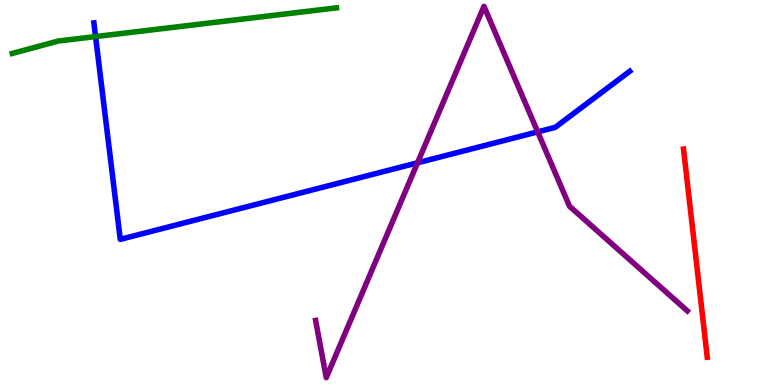[{'lines': ['blue', 'red'], 'intersections': []}, {'lines': ['green', 'red'], 'intersections': []}, {'lines': ['purple', 'red'], 'intersections': []}, {'lines': ['blue', 'green'], 'intersections': [{'x': 1.23, 'y': 9.05}]}, {'lines': ['blue', 'purple'], 'intersections': [{'x': 5.39, 'y': 5.77}, {'x': 6.94, 'y': 6.57}]}, {'lines': ['green', 'purple'], 'intersections': []}]